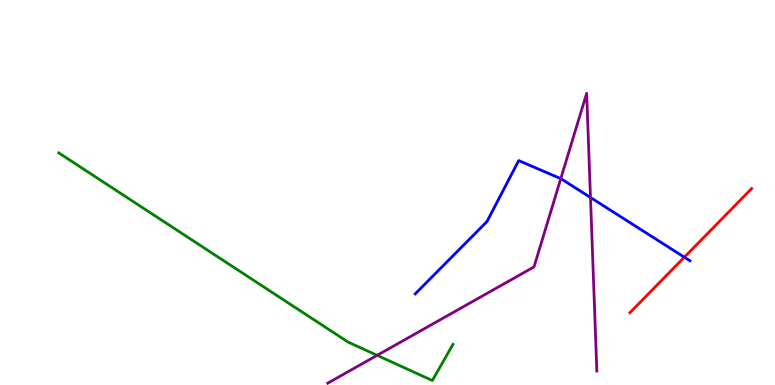[{'lines': ['blue', 'red'], 'intersections': [{'x': 8.83, 'y': 3.32}]}, {'lines': ['green', 'red'], 'intersections': []}, {'lines': ['purple', 'red'], 'intersections': []}, {'lines': ['blue', 'green'], 'intersections': []}, {'lines': ['blue', 'purple'], 'intersections': [{'x': 7.24, 'y': 5.36}, {'x': 7.62, 'y': 4.87}]}, {'lines': ['green', 'purple'], 'intersections': [{'x': 4.87, 'y': 0.771}]}]